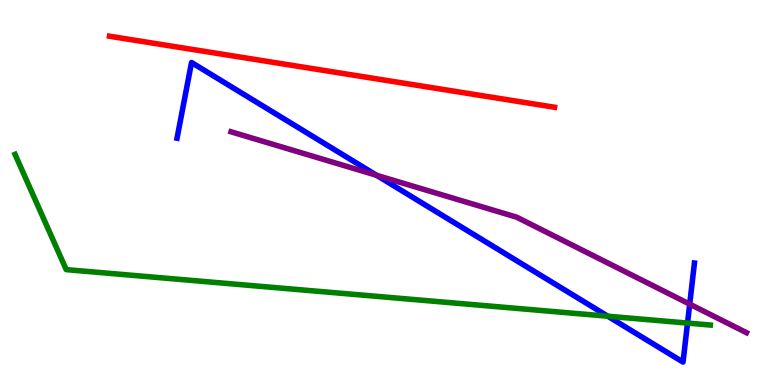[{'lines': ['blue', 'red'], 'intersections': []}, {'lines': ['green', 'red'], 'intersections': []}, {'lines': ['purple', 'red'], 'intersections': []}, {'lines': ['blue', 'green'], 'intersections': [{'x': 7.84, 'y': 1.79}, {'x': 8.87, 'y': 1.61}]}, {'lines': ['blue', 'purple'], 'intersections': [{'x': 4.86, 'y': 5.45}, {'x': 8.9, 'y': 2.1}]}, {'lines': ['green', 'purple'], 'intersections': []}]